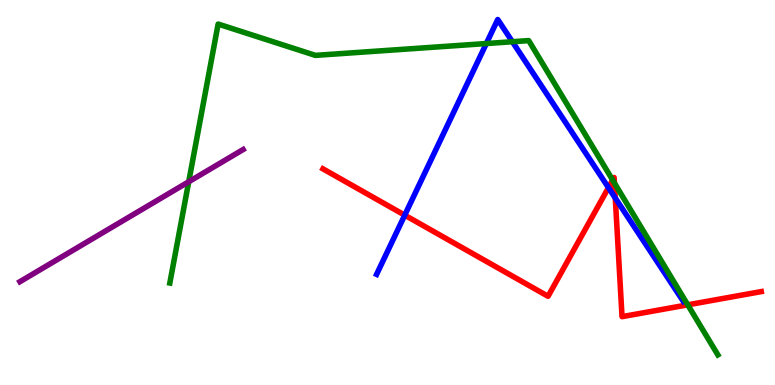[{'lines': ['blue', 'red'], 'intersections': [{'x': 5.22, 'y': 4.41}, {'x': 7.85, 'y': 5.13}, {'x': 7.94, 'y': 4.86}]}, {'lines': ['green', 'red'], 'intersections': [{'x': 7.91, 'y': 5.32}, {'x': 7.93, 'y': 5.25}, {'x': 8.87, 'y': 2.08}]}, {'lines': ['purple', 'red'], 'intersections': []}, {'lines': ['blue', 'green'], 'intersections': [{'x': 6.28, 'y': 8.87}, {'x': 6.61, 'y': 8.92}]}, {'lines': ['blue', 'purple'], 'intersections': []}, {'lines': ['green', 'purple'], 'intersections': [{'x': 2.44, 'y': 5.28}]}]